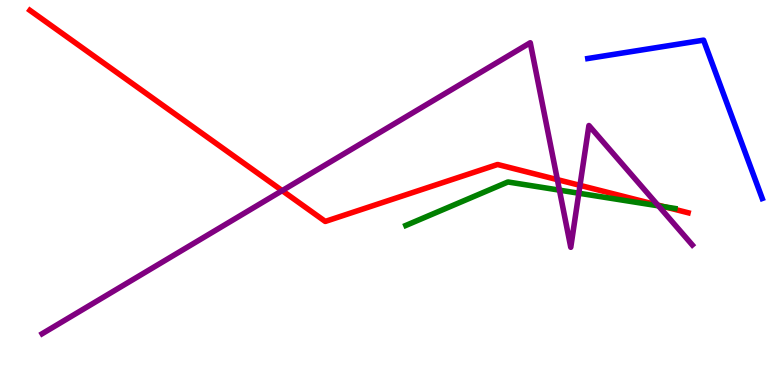[{'lines': ['blue', 'red'], 'intersections': []}, {'lines': ['green', 'red'], 'intersections': [{'x': 8.58, 'y': 4.63}]}, {'lines': ['purple', 'red'], 'intersections': [{'x': 3.64, 'y': 5.05}, {'x': 7.19, 'y': 5.33}, {'x': 7.48, 'y': 5.19}, {'x': 8.49, 'y': 4.67}]}, {'lines': ['blue', 'green'], 'intersections': []}, {'lines': ['blue', 'purple'], 'intersections': []}, {'lines': ['green', 'purple'], 'intersections': [{'x': 7.22, 'y': 5.06}, {'x': 7.47, 'y': 4.98}, {'x': 8.5, 'y': 4.65}]}]